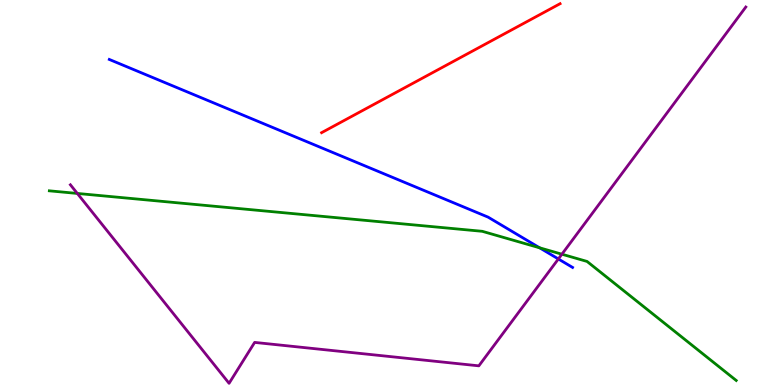[{'lines': ['blue', 'red'], 'intersections': []}, {'lines': ['green', 'red'], 'intersections': []}, {'lines': ['purple', 'red'], 'intersections': []}, {'lines': ['blue', 'green'], 'intersections': [{'x': 6.96, 'y': 3.56}]}, {'lines': ['blue', 'purple'], 'intersections': [{'x': 7.2, 'y': 3.27}]}, {'lines': ['green', 'purple'], 'intersections': [{'x': 0.998, 'y': 4.98}, {'x': 7.25, 'y': 3.4}]}]